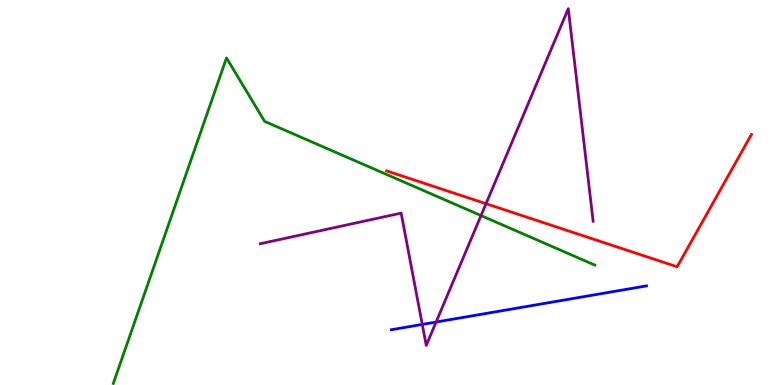[{'lines': ['blue', 'red'], 'intersections': []}, {'lines': ['green', 'red'], 'intersections': []}, {'lines': ['purple', 'red'], 'intersections': [{'x': 6.27, 'y': 4.71}]}, {'lines': ['blue', 'green'], 'intersections': []}, {'lines': ['blue', 'purple'], 'intersections': [{'x': 5.45, 'y': 1.57}, {'x': 5.63, 'y': 1.64}]}, {'lines': ['green', 'purple'], 'intersections': [{'x': 6.21, 'y': 4.4}]}]